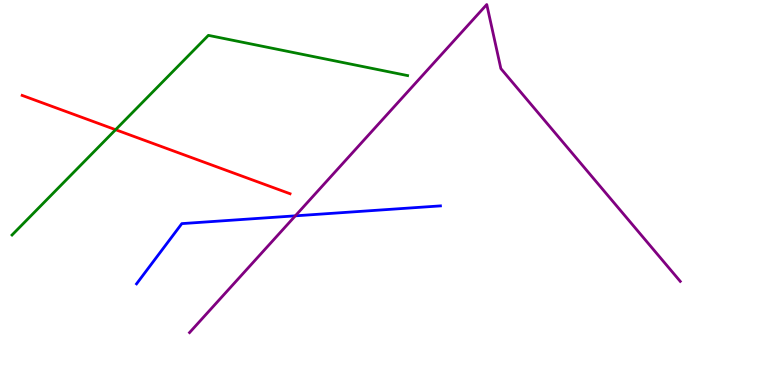[{'lines': ['blue', 'red'], 'intersections': []}, {'lines': ['green', 'red'], 'intersections': [{'x': 1.49, 'y': 6.63}]}, {'lines': ['purple', 'red'], 'intersections': []}, {'lines': ['blue', 'green'], 'intersections': []}, {'lines': ['blue', 'purple'], 'intersections': [{'x': 3.81, 'y': 4.39}]}, {'lines': ['green', 'purple'], 'intersections': []}]